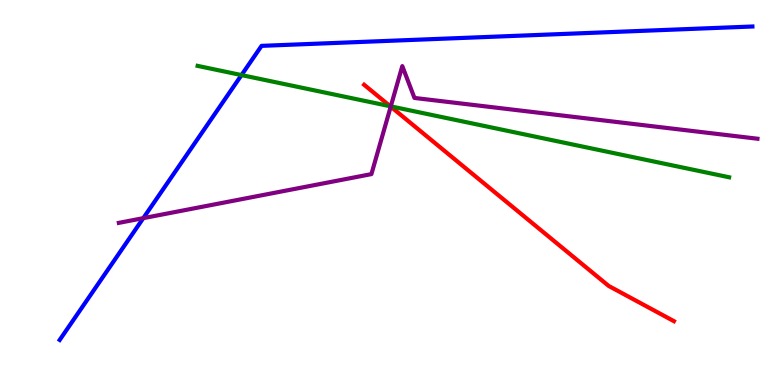[{'lines': ['blue', 'red'], 'intersections': []}, {'lines': ['green', 'red'], 'intersections': [{'x': 5.04, 'y': 7.24}]}, {'lines': ['purple', 'red'], 'intersections': [{'x': 5.04, 'y': 7.23}]}, {'lines': ['blue', 'green'], 'intersections': [{'x': 3.12, 'y': 8.05}]}, {'lines': ['blue', 'purple'], 'intersections': [{'x': 1.85, 'y': 4.33}]}, {'lines': ['green', 'purple'], 'intersections': [{'x': 5.04, 'y': 7.24}]}]